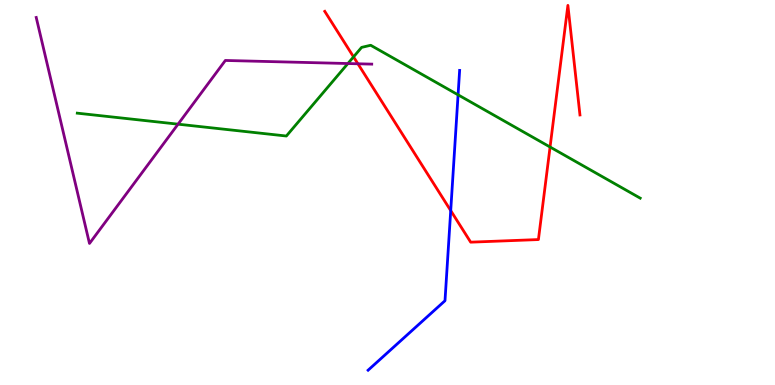[{'lines': ['blue', 'red'], 'intersections': [{'x': 5.82, 'y': 4.53}]}, {'lines': ['green', 'red'], 'intersections': [{'x': 4.56, 'y': 8.52}, {'x': 7.1, 'y': 6.18}]}, {'lines': ['purple', 'red'], 'intersections': [{'x': 4.62, 'y': 8.34}]}, {'lines': ['blue', 'green'], 'intersections': [{'x': 5.91, 'y': 7.54}]}, {'lines': ['blue', 'purple'], 'intersections': []}, {'lines': ['green', 'purple'], 'intersections': [{'x': 2.3, 'y': 6.77}, {'x': 4.49, 'y': 8.35}]}]